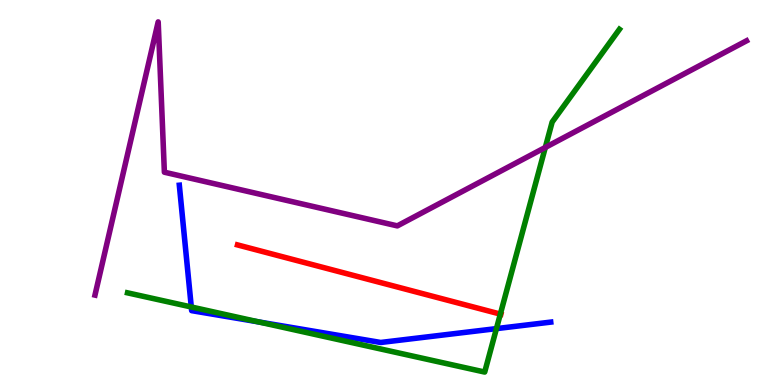[{'lines': ['blue', 'red'], 'intersections': []}, {'lines': ['green', 'red'], 'intersections': [{'x': 6.46, 'y': 1.84}]}, {'lines': ['purple', 'red'], 'intersections': []}, {'lines': ['blue', 'green'], 'intersections': [{'x': 2.47, 'y': 2.03}, {'x': 3.34, 'y': 1.64}, {'x': 6.41, 'y': 1.46}]}, {'lines': ['blue', 'purple'], 'intersections': []}, {'lines': ['green', 'purple'], 'intersections': [{'x': 7.04, 'y': 6.17}]}]